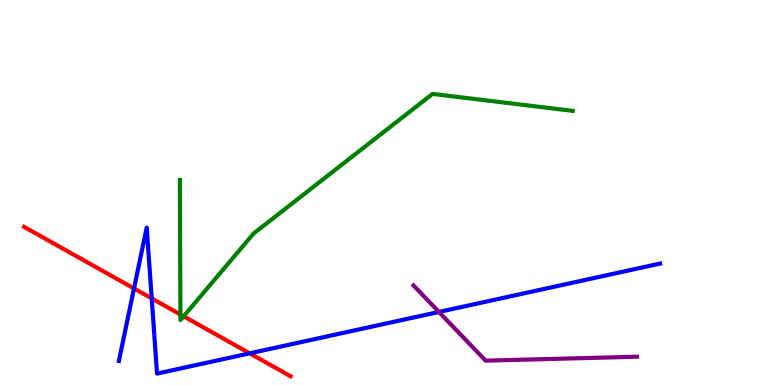[{'lines': ['blue', 'red'], 'intersections': [{'x': 1.73, 'y': 2.51}, {'x': 1.96, 'y': 2.25}, {'x': 3.22, 'y': 0.823}]}, {'lines': ['green', 'red'], 'intersections': [{'x': 2.33, 'y': 1.83}, {'x': 2.37, 'y': 1.78}]}, {'lines': ['purple', 'red'], 'intersections': []}, {'lines': ['blue', 'green'], 'intersections': []}, {'lines': ['blue', 'purple'], 'intersections': [{'x': 5.66, 'y': 1.9}]}, {'lines': ['green', 'purple'], 'intersections': []}]